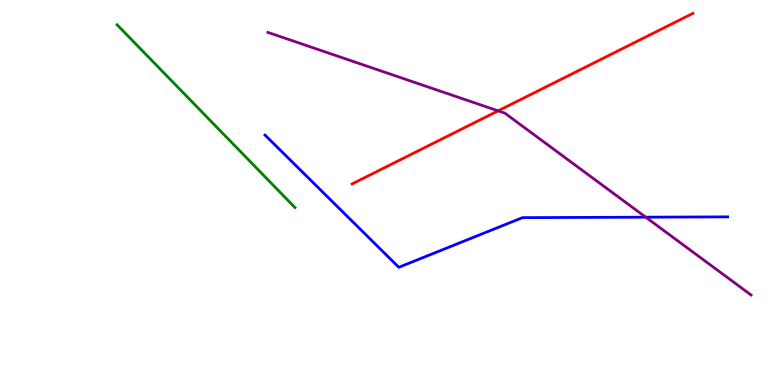[{'lines': ['blue', 'red'], 'intersections': []}, {'lines': ['green', 'red'], 'intersections': []}, {'lines': ['purple', 'red'], 'intersections': [{'x': 6.43, 'y': 7.12}]}, {'lines': ['blue', 'green'], 'intersections': []}, {'lines': ['blue', 'purple'], 'intersections': [{'x': 8.33, 'y': 4.36}]}, {'lines': ['green', 'purple'], 'intersections': []}]